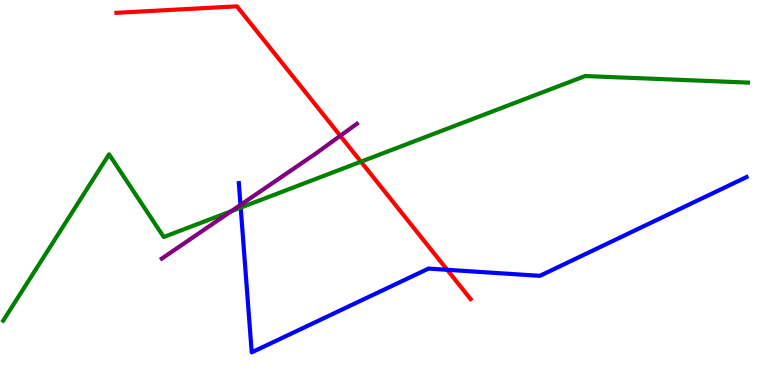[{'lines': ['blue', 'red'], 'intersections': [{'x': 5.77, 'y': 2.99}]}, {'lines': ['green', 'red'], 'intersections': [{'x': 4.66, 'y': 5.8}]}, {'lines': ['purple', 'red'], 'intersections': [{'x': 4.39, 'y': 6.47}]}, {'lines': ['blue', 'green'], 'intersections': [{'x': 3.11, 'y': 4.61}]}, {'lines': ['blue', 'purple'], 'intersections': [{'x': 3.1, 'y': 4.68}]}, {'lines': ['green', 'purple'], 'intersections': [{'x': 2.98, 'y': 4.51}]}]